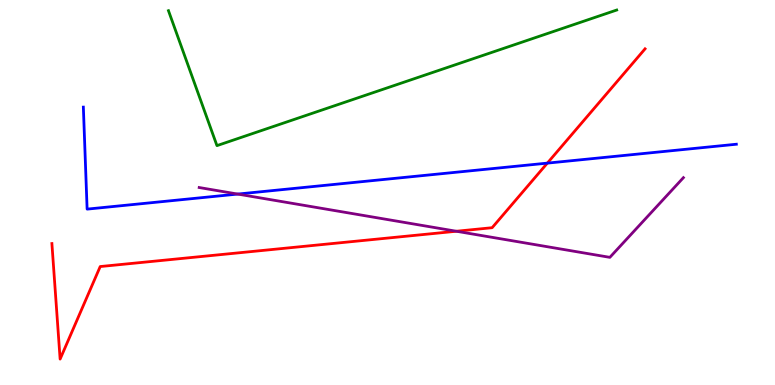[{'lines': ['blue', 'red'], 'intersections': [{'x': 7.06, 'y': 5.76}]}, {'lines': ['green', 'red'], 'intersections': []}, {'lines': ['purple', 'red'], 'intersections': [{'x': 5.89, 'y': 3.99}]}, {'lines': ['blue', 'green'], 'intersections': []}, {'lines': ['blue', 'purple'], 'intersections': [{'x': 3.07, 'y': 4.96}]}, {'lines': ['green', 'purple'], 'intersections': []}]